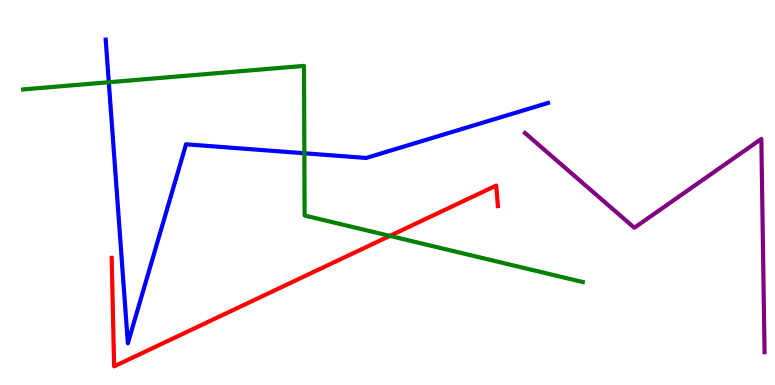[{'lines': ['blue', 'red'], 'intersections': []}, {'lines': ['green', 'red'], 'intersections': [{'x': 5.03, 'y': 3.87}]}, {'lines': ['purple', 'red'], 'intersections': []}, {'lines': ['blue', 'green'], 'intersections': [{'x': 1.4, 'y': 7.86}, {'x': 3.93, 'y': 6.02}]}, {'lines': ['blue', 'purple'], 'intersections': []}, {'lines': ['green', 'purple'], 'intersections': []}]